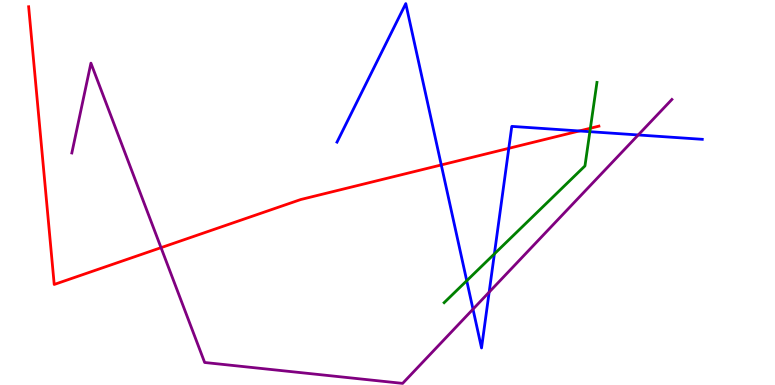[{'lines': ['blue', 'red'], 'intersections': [{'x': 5.69, 'y': 5.72}, {'x': 6.57, 'y': 6.15}, {'x': 7.48, 'y': 6.6}]}, {'lines': ['green', 'red'], 'intersections': [{'x': 7.62, 'y': 6.67}]}, {'lines': ['purple', 'red'], 'intersections': [{'x': 2.08, 'y': 3.57}]}, {'lines': ['blue', 'green'], 'intersections': [{'x': 6.02, 'y': 2.71}, {'x': 6.38, 'y': 3.41}, {'x': 7.61, 'y': 6.58}]}, {'lines': ['blue', 'purple'], 'intersections': [{'x': 6.1, 'y': 1.97}, {'x': 6.31, 'y': 2.41}, {'x': 8.24, 'y': 6.49}]}, {'lines': ['green', 'purple'], 'intersections': []}]